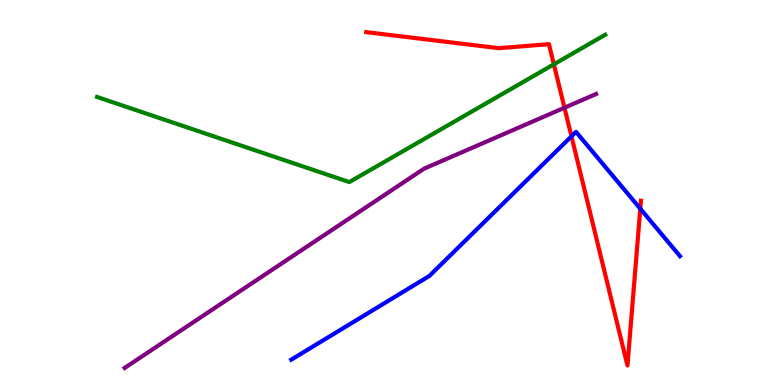[{'lines': ['blue', 'red'], 'intersections': [{'x': 7.37, 'y': 6.46}, {'x': 8.26, 'y': 4.58}]}, {'lines': ['green', 'red'], 'intersections': [{'x': 7.15, 'y': 8.33}]}, {'lines': ['purple', 'red'], 'intersections': [{'x': 7.28, 'y': 7.2}]}, {'lines': ['blue', 'green'], 'intersections': []}, {'lines': ['blue', 'purple'], 'intersections': []}, {'lines': ['green', 'purple'], 'intersections': []}]